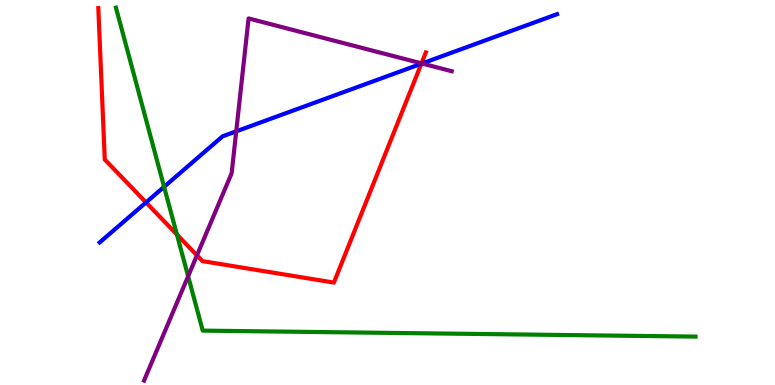[{'lines': ['blue', 'red'], 'intersections': [{'x': 1.88, 'y': 4.74}, {'x': 5.44, 'y': 8.34}]}, {'lines': ['green', 'red'], 'intersections': [{'x': 2.28, 'y': 3.91}]}, {'lines': ['purple', 'red'], 'intersections': [{'x': 2.54, 'y': 3.37}, {'x': 5.44, 'y': 8.35}]}, {'lines': ['blue', 'green'], 'intersections': [{'x': 2.12, 'y': 5.15}]}, {'lines': ['blue', 'purple'], 'intersections': [{'x': 3.05, 'y': 6.59}, {'x': 5.45, 'y': 8.35}]}, {'lines': ['green', 'purple'], 'intersections': [{'x': 2.43, 'y': 2.82}]}]